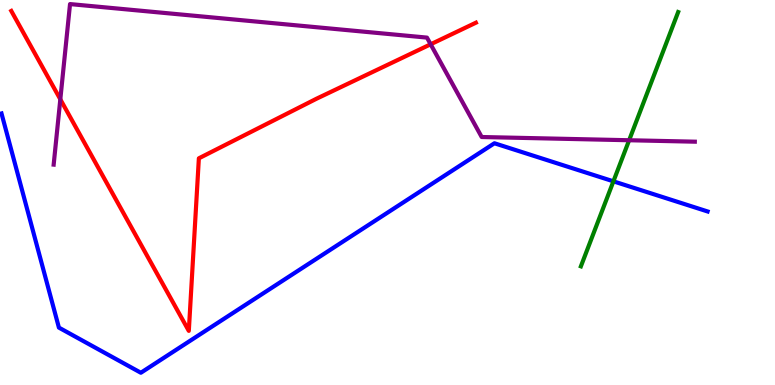[{'lines': ['blue', 'red'], 'intersections': []}, {'lines': ['green', 'red'], 'intersections': []}, {'lines': ['purple', 'red'], 'intersections': [{'x': 0.778, 'y': 7.42}, {'x': 5.56, 'y': 8.85}]}, {'lines': ['blue', 'green'], 'intersections': [{'x': 7.92, 'y': 5.29}]}, {'lines': ['blue', 'purple'], 'intersections': []}, {'lines': ['green', 'purple'], 'intersections': [{'x': 8.12, 'y': 6.36}]}]